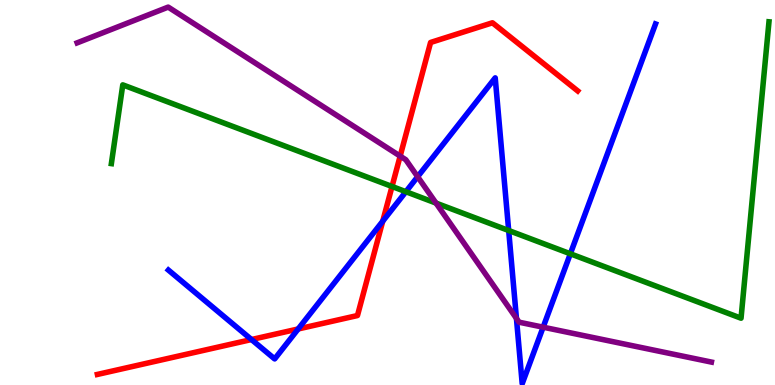[{'lines': ['blue', 'red'], 'intersections': [{'x': 3.24, 'y': 1.18}, {'x': 3.85, 'y': 1.46}, {'x': 4.94, 'y': 4.25}]}, {'lines': ['green', 'red'], 'intersections': [{'x': 5.06, 'y': 5.16}]}, {'lines': ['purple', 'red'], 'intersections': [{'x': 5.16, 'y': 5.95}]}, {'lines': ['blue', 'green'], 'intersections': [{'x': 5.24, 'y': 5.02}, {'x': 6.56, 'y': 4.01}, {'x': 7.36, 'y': 3.41}]}, {'lines': ['blue', 'purple'], 'intersections': [{'x': 5.39, 'y': 5.41}, {'x': 6.66, 'y': 1.73}, {'x': 7.01, 'y': 1.5}]}, {'lines': ['green', 'purple'], 'intersections': [{'x': 5.63, 'y': 4.73}]}]